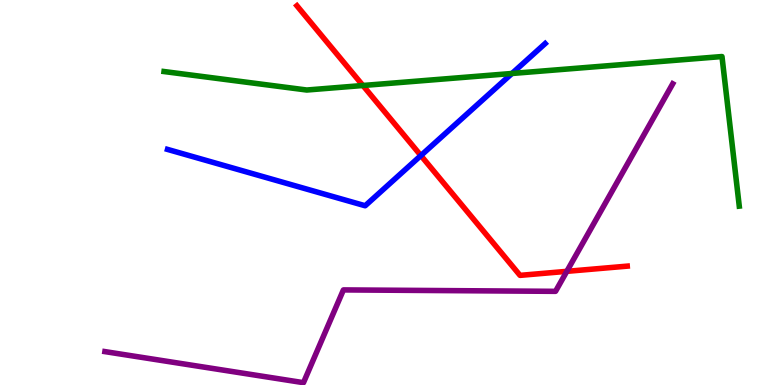[{'lines': ['blue', 'red'], 'intersections': [{'x': 5.43, 'y': 5.96}]}, {'lines': ['green', 'red'], 'intersections': [{'x': 4.68, 'y': 7.78}]}, {'lines': ['purple', 'red'], 'intersections': [{'x': 7.31, 'y': 2.95}]}, {'lines': ['blue', 'green'], 'intersections': [{'x': 6.61, 'y': 8.09}]}, {'lines': ['blue', 'purple'], 'intersections': []}, {'lines': ['green', 'purple'], 'intersections': []}]